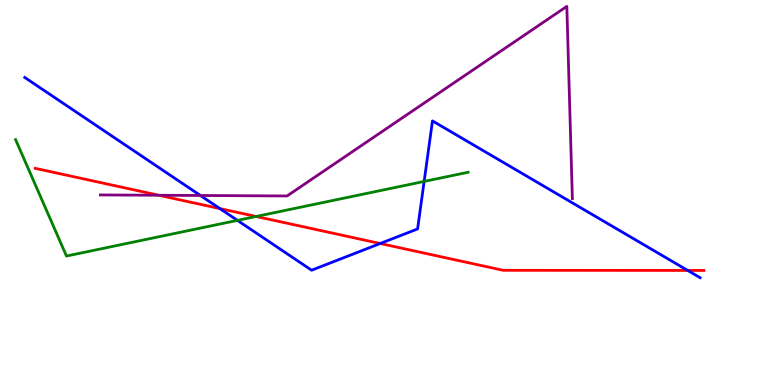[{'lines': ['blue', 'red'], 'intersections': [{'x': 2.84, 'y': 4.58}, {'x': 4.91, 'y': 3.68}, {'x': 8.87, 'y': 2.98}]}, {'lines': ['green', 'red'], 'intersections': [{'x': 3.3, 'y': 4.38}]}, {'lines': ['purple', 'red'], 'intersections': [{'x': 2.05, 'y': 4.93}]}, {'lines': ['blue', 'green'], 'intersections': [{'x': 3.06, 'y': 4.28}, {'x': 5.47, 'y': 5.29}]}, {'lines': ['blue', 'purple'], 'intersections': [{'x': 2.59, 'y': 4.92}]}, {'lines': ['green', 'purple'], 'intersections': []}]